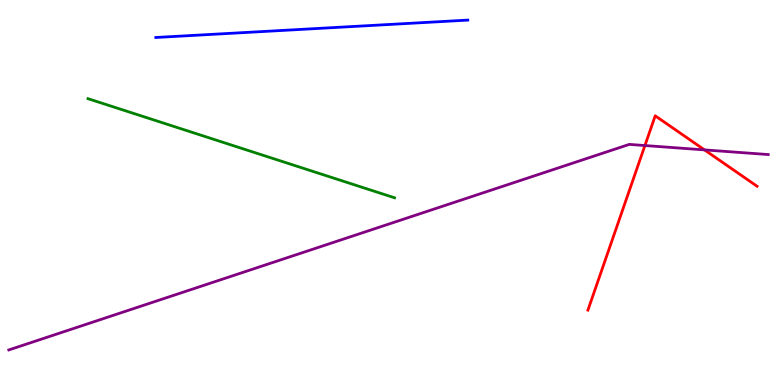[{'lines': ['blue', 'red'], 'intersections': []}, {'lines': ['green', 'red'], 'intersections': []}, {'lines': ['purple', 'red'], 'intersections': [{'x': 8.32, 'y': 6.22}, {'x': 9.09, 'y': 6.11}]}, {'lines': ['blue', 'green'], 'intersections': []}, {'lines': ['blue', 'purple'], 'intersections': []}, {'lines': ['green', 'purple'], 'intersections': []}]